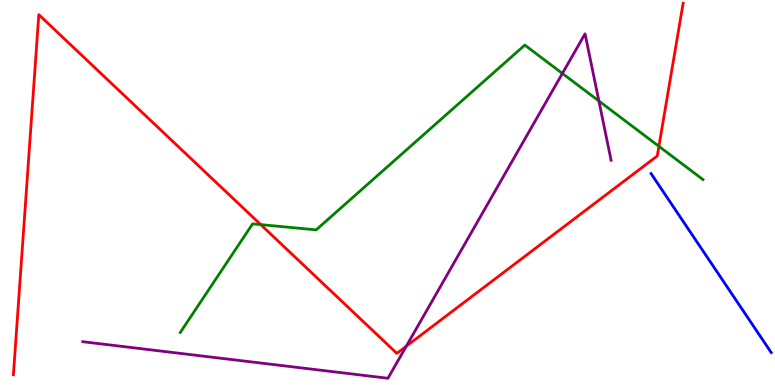[{'lines': ['blue', 'red'], 'intersections': []}, {'lines': ['green', 'red'], 'intersections': [{'x': 3.36, 'y': 4.17}, {'x': 8.5, 'y': 6.2}]}, {'lines': ['purple', 'red'], 'intersections': [{'x': 5.24, 'y': 1.01}]}, {'lines': ['blue', 'green'], 'intersections': []}, {'lines': ['blue', 'purple'], 'intersections': []}, {'lines': ['green', 'purple'], 'intersections': [{'x': 7.26, 'y': 8.09}, {'x': 7.73, 'y': 7.38}]}]